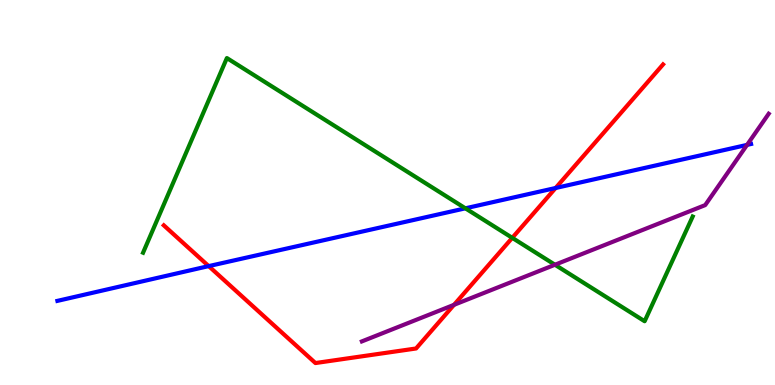[{'lines': ['blue', 'red'], 'intersections': [{'x': 2.69, 'y': 3.09}, {'x': 7.17, 'y': 5.12}]}, {'lines': ['green', 'red'], 'intersections': [{'x': 6.61, 'y': 3.82}]}, {'lines': ['purple', 'red'], 'intersections': [{'x': 5.86, 'y': 2.08}]}, {'lines': ['blue', 'green'], 'intersections': [{'x': 6.0, 'y': 4.59}]}, {'lines': ['blue', 'purple'], 'intersections': [{'x': 9.64, 'y': 6.24}]}, {'lines': ['green', 'purple'], 'intersections': [{'x': 7.16, 'y': 3.12}]}]